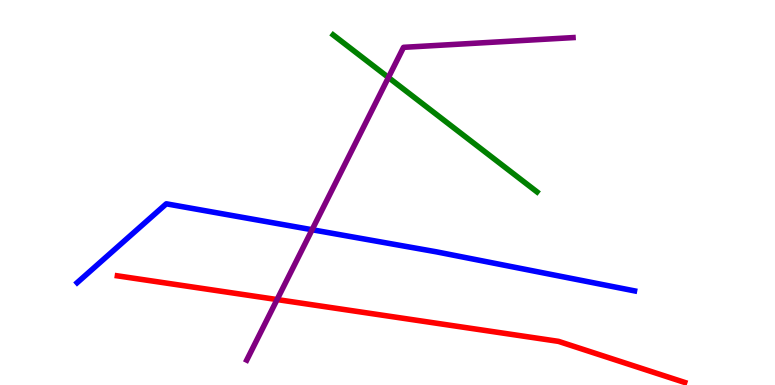[{'lines': ['blue', 'red'], 'intersections': []}, {'lines': ['green', 'red'], 'intersections': []}, {'lines': ['purple', 'red'], 'intersections': [{'x': 3.58, 'y': 2.22}]}, {'lines': ['blue', 'green'], 'intersections': []}, {'lines': ['blue', 'purple'], 'intersections': [{'x': 4.03, 'y': 4.03}]}, {'lines': ['green', 'purple'], 'intersections': [{'x': 5.01, 'y': 7.99}]}]